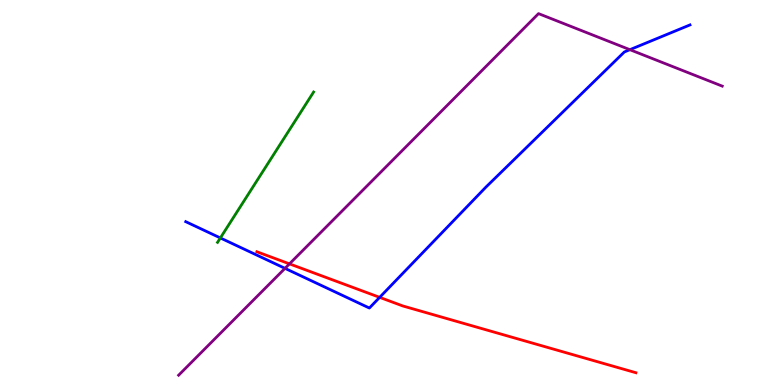[{'lines': ['blue', 'red'], 'intersections': [{'x': 4.9, 'y': 2.28}]}, {'lines': ['green', 'red'], 'intersections': []}, {'lines': ['purple', 'red'], 'intersections': [{'x': 3.73, 'y': 3.15}]}, {'lines': ['blue', 'green'], 'intersections': [{'x': 2.84, 'y': 3.82}]}, {'lines': ['blue', 'purple'], 'intersections': [{'x': 3.68, 'y': 3.03}, {'x': 8.13, 'y': 8.71}]}, {'lines': ['green', 'purple'], 'intersections': []}]